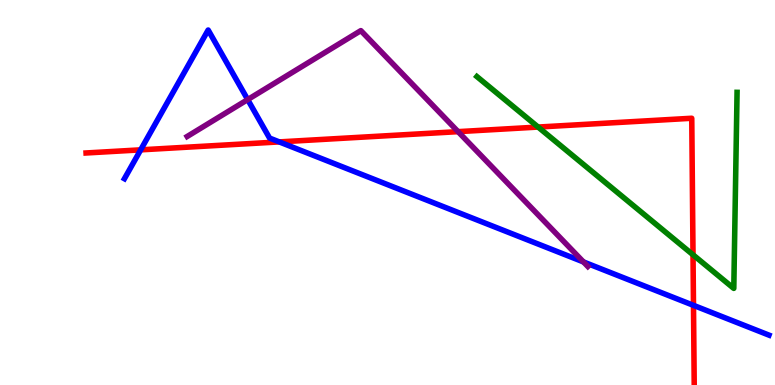[{'lines': ['blue', 'red'], 'intersections': [{'x': 1.82, 'y': 6.11}, {'x': 3.6, 'y': 6.31}, {'x': 8.95, 'y': 2.07}]}, {'lines': ['green', 'red'], 'intersections': [{'x': 6.94, 'y': 6.7}, {'x': 8.94, 'y': 3.38}]}, {'lines': ['purple', 'red'], 'intersections': [{'x': 5.91, 'y': 6.58}]}, {'lines': ['blue', 'green'], 'intersections': []}, {'lines': ['blue', 'purple'], 'intersections': [{'x': 3.2, 'y': 7.41}, {'x': 7.53, 'y': 3.2}]}, {'lines': ['green', 'purple'], 'intersections': []}]